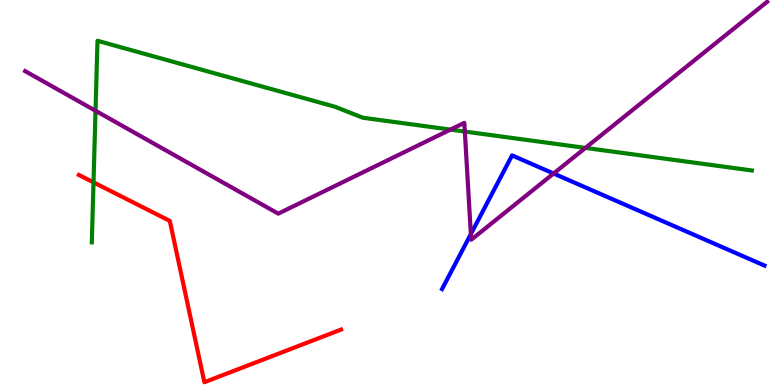[{'lines': ['blue', 'red'], 'intersections': []}, {'lines': ['green', 'red'], 'intersections': [{'x': 1.21, 'y': 5.26}]}, {'lines': ['purple', 'red'], 'intersections': []}, {'lines': ['blue', 'green'], 'intersections': []}, {'lines': ['blue', 'purple'], 'intersections': [{'x': 6.08, 'y': 3.92}, {'x': 7.14, 'y': 5.49}]}, {'lines': ['green', 'purple'], 'intersections': [{'x': 1.23, 'y': 7.12}, {'x': 5.81, 'y': 6.63}, {'x': 6.0, 'y': 6.58}, {'x': 7.55, 'y': 6.16}]}]